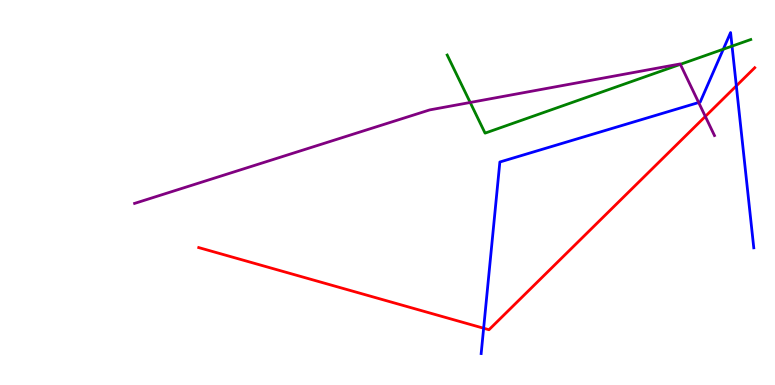[{'lines': ['blue', 'red'], 'intersections': [{'x': 6.24, 'y': 1.47}, {'x': 9.5, 'y': 7.77}]}, {'lines': ['green', 'red'], 'intersections': []}, {'lines': ['purple', 'red'], 'intersections': [{'x': 9.1, 'y': 6.98}]}, {'lines': ['blue', 'green'], 'intersections': [{'x': 9.33, 'y': 8.72}, {'x': 9.45, 'y': 8.8}]}, {'lines': ['blue', 'purple'], 'intersections': [{'x': 9.01, 'y': 7.34}]}, {'lines': ['green', 'purple'], 'intersections': [{'x': 6.07, 'y': 7.34}, {'x': 8.78, 'y': 8.33}]}]